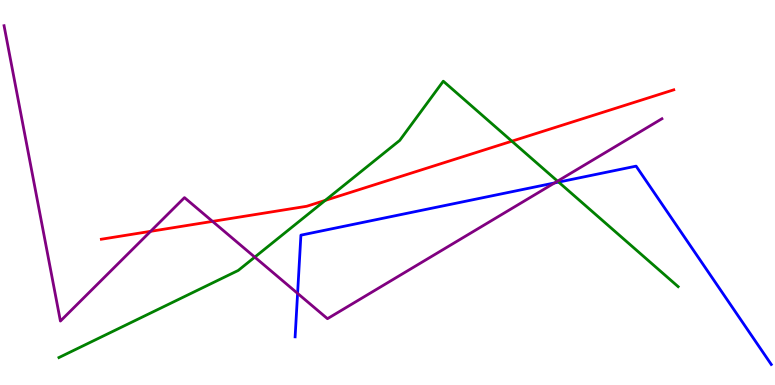[{'lines': ['blue', 'red'], 'intersections': []}, {'lines': ['green', 'red'], 'intersections': [{'x': 4.2, 'y': 4.79}, {'x': 6.6, 'y': 6.33}]}, {'lines': ['purple', 'red'], 'intersections': [{'x': 1.94, 'y': 3.99}, {'x': 2.74, 'y': 4.25}]}, {'lines': ['blue', 'green'], 'intersections': [{'x': 7.21, 'y': 5.27}]}, {'lines': ['blue', 'purple'], 'intersections': [{'x': 3.84, 'y': 2.38}, {'x': 7.16, 'y': 5.25}]}, {'lines': ['green', 'purple'], 'intersections': [{'x': 3.29, 'y': 3.32}, {'x': 7.19, 'y': 5.29}]}]